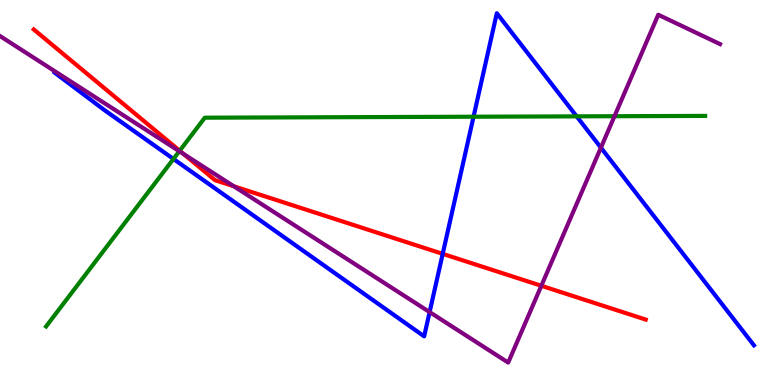[{'lines': ['blue', 'red'], 'intersections': [{'x': 5.71, 'y': 3.41}]}, {'lines': ['green', 'red'], 'intersections': [{'x': 2.32, 'y': 6.08}]}, {'lines': ['purple', 'red'], 'intersections': [{'x': 2.37, 'y': 6.0}, {'x': 3.02, 'y': 5.16}, {'x': 6.98, 'y': 2.58}]}, {'lines': ['blue', 'green'], 'intersections': [{'x': 2.24, 'y': 5.87}, {'x': 6.11, 'y': 6.97}, {'x': 7.44, 'y': 6.98}]}, {'lines': ['blue', 'purple'], 'intersections': [{'x': 5.54, 'y': 1.89}, {'x': 7.75, 'y': 6.16}]}, {'lines': ['green', 'purple'], 'intersections': [{'x': 2.31, 'y': 6.07}, {'x': 7.93, 'y': 6.98}]}]